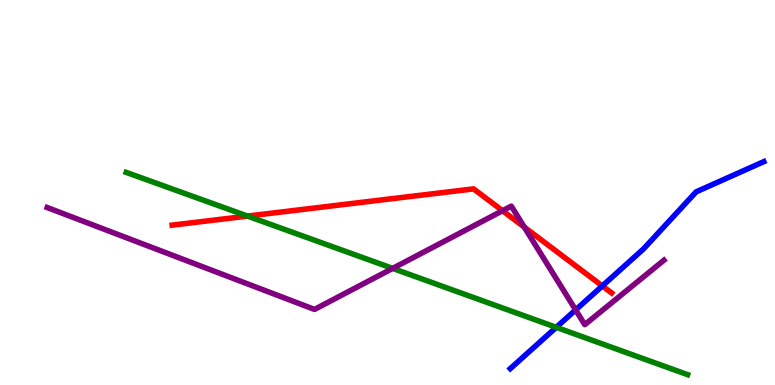[{'lines': ['blue', 'red'], 'intersections': [{'x': 7.77, 'y': 2.57}]}, {'lines': ['green', 'red'], 'intersections': [{'x': 3.19, 'y': 4.39}]}, {'lines': ['purple', 'red'], 'intersections': [{'x': 6.48, 'y': 4.53}, {'x': 6.76, 'y': 4.1}]}, {'lines': ['blue', 'green'], 'intersections': [{'x': 7.18, 'y': 1.5}]}, {'lines': ['blue', 'purple'], 'intersections': [{'x': 7.43, 'y': 1.95}]}, {'lines': ['green', 'purple'], 'intersections': [{'x': 5.07, 'y': 3.03}]}]